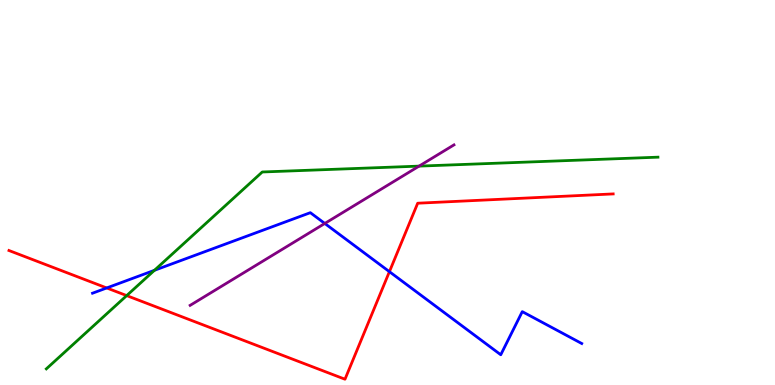[{'lines': ['blue', 'red'], 'intersections': [{'x': 1.38, 'y': 2.52}, {'x': 5.02, 'y': 2.94}]}, {'lines': ['green', 'red'], 'intersections': [{'x': 1.63, 'y': 2.32}]}, {'lines': ['purple', 'red'], 'intersections': []}, {'lines': ['blue', 'green'], 'intersections': [{'x': 1.99, 'y': 2.98}]}, {'lines': ['blue', 'purple'], 'intersections': [{'x': 4.19, 'y': 4.2}]}, {'lines': ['green', 'purple'], 'intersections': [{'x': 5.41, 'y': 5.69}]}]